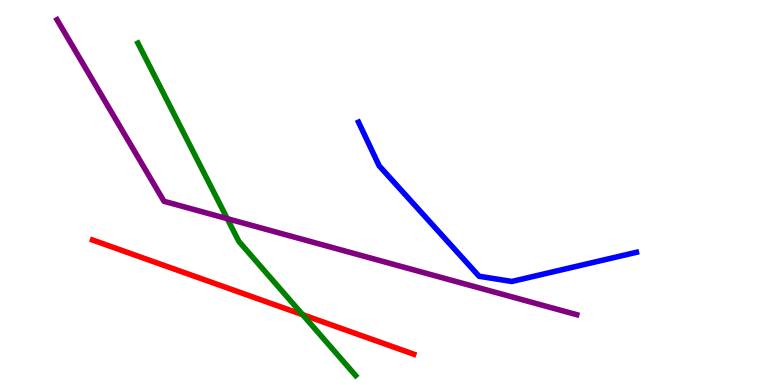[{'lines': ['blue', 'red'], 'intersections': []}, {'lines': ['green', 'red'], 'intersections': [{'x': 3.91, 'y': 1.83}]}, {'lines': ['purple', 'red'], 'intersections': []}, {'lines': ['blue', 'green'], 'intersections': []}, {'lines': ['blue', 'purple'], 'intersections': []}, {'lines': ['green', 'purple'], 'intersections': [{'x': 2.93, 'y': 4.32}]}]